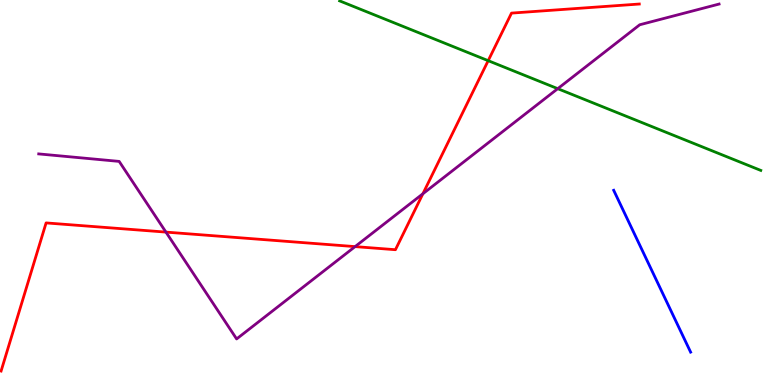[{'lines': ['blue', 'red'], 'intersections': []}, {'lines': ['green', 'red'], 'intersections': [{'x': 6.3, 'y': 8.42}]}, {'lines': ['purple', 'red'], 'intersections': [{'x': 2.14, 'y': 3.97}, {'x': 4.58, 'y': 3.59}, {'x': 5.46, 'y': 4.97}]}, {'lines': ['blue', 'green'], 'intersections': []}, {'lines': ['blue', 'purple'], 'intersections': []}, {'lines': ['green', 'purple'], 'intersections': [{'x': 7.2, 'y': 7.7}]}]